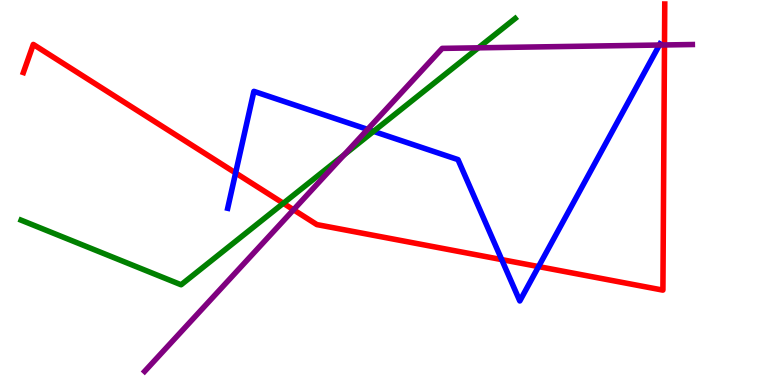[{'lines': ['blue', 'red'], 'intersections': [{'x': 3.04, 'y': 5.51}, {'x': 6.47, 'y': 3.26}, {'x': 6.95, 'y': 3.08}]}, {'lines': ['green', 'red'], 'intersections': [{'x': 3.66, 'y': 4.72}]}, {'lines': ['purple', 'red'], 'intersections': [{'x': 3.79, 'y': 4.55}, {'x': 8.57, 'y': 8.83}]}, {'lines': ['blue', 'green'], 'intersections': [{'x': 4.82, 'y': 6.59}]}, {'lines': ['blue', 'purple'], 'intersections': [{'x': 4.74, 'y': 6.64}, {'x': 8.51, 'y': 8.83}]}, {'lines': ['green', 'purple'], 'intersections': [{'x': 4.44, 'y': 5.98}, {'x': 6.17, 'y': 8.76}]}]